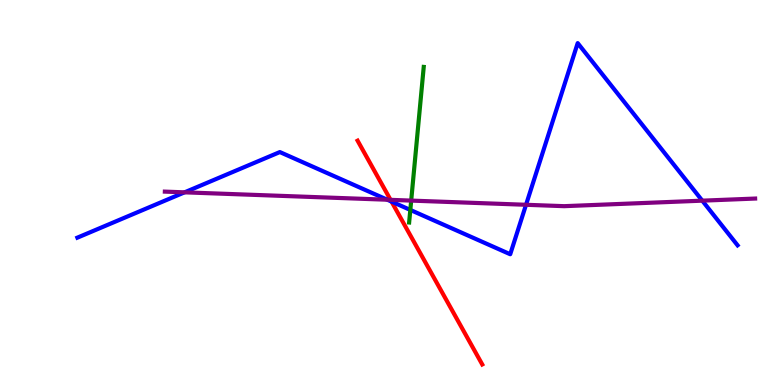[{'lines': ['blue', 'red'], 'intersections': [{'x': 5.05, 'y': 4.76}]}, {'lines': ['green', 'red'], 'intersections': []}, {'lines': ['purple', 'red'], 'intersections': [{'x': 5.04, 'y': 4.81}]}, {'lines': ['blue', 'green'], 'intersections': [{'x': 5.29, 'y': 4.55}]}, {'lines': ['blue', 'purple'], 'intersections': [{'x': 2.38, 'y': 5.0}, {'x': 5.0, 'y': 4.81}, {'x': 6.79, 'y': 4.68}, {'x': 9.06, 'y': 4.79}]}, {'lines': ['green', 'purple'], 'intersections': [{'x': 5.31, 'y': 4.79}]}]